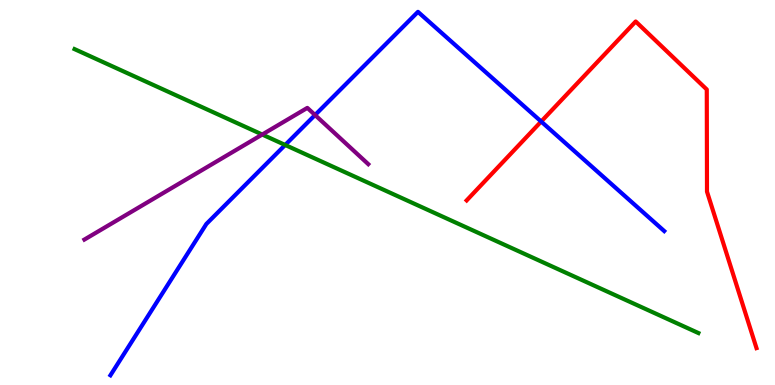[{'lines': ['blue', 'red'], 'intersections': [{'x': 6.98, 'y': 6.84}]}, {'lines': ['green', 'red'], 'intersections': []}, {'lines': ['purple', 'red'], 'intersections': []}, {'lines': ['blue', 'green'], 'intersections': [{'x': 3.68, 'y': 6.23}]}, {'lines': ['blue', 'purple'], 'intersections': [{'x': 4.07, 'y': 7.01}]}, {'lines': ['green', 'purple'], 'intersections': [{'x': 3.38, 'y': 6.51}]}]